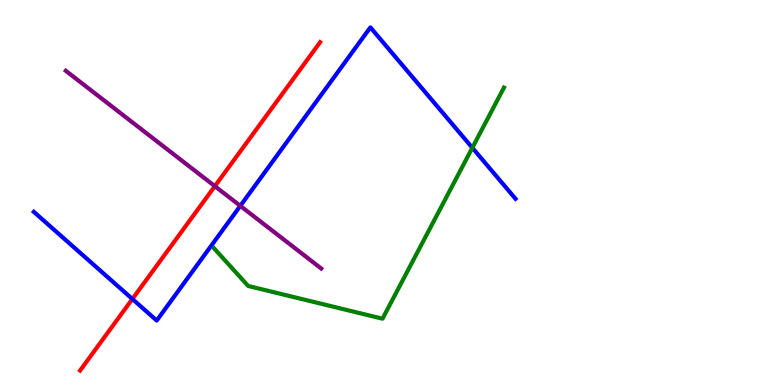[{'lines': ['blue', 'red'], 'intersections': [{'x': 1.71, 'y': 2.23}]}, {'lines': ['green', 'red'], 'intersections': []}, {'lines': ['purple', 'red'], 'intersections': [{'x': 2.77, 'y': 5.16}]}, {'lines': ['blue', 'green'], 'intersections': [{'x': 6.09, 'y': 6.16}]}, {'lines': ['blue', 'purple'], 'intersections': [{'x': 3.1, 'y': 4.65}]}, {'lines': ['green', 'purple'], 'intersections': []}]